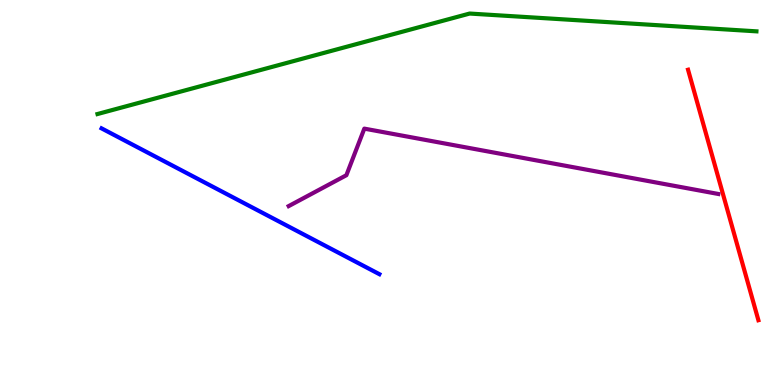[{'lines': ['blue', 'red'], 'intersections': []}, {'lines': ['green', 'red'], 'intersections': []}, {'lines': ['purple', 'red'], 'intersections': []}, {'lines': ['blue', 'green'], 'intersections': []}, {'lines': ['blue', 'purple'], 'intersections': []}, {'lines': ['green', 'purple'], 'intersections': []}]